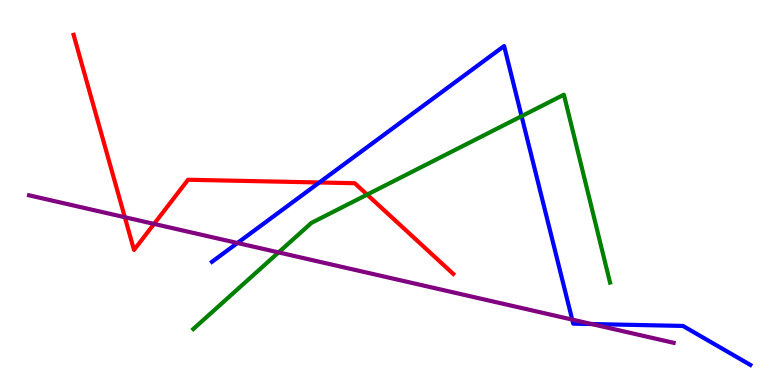[{'lines': ['blue', 'red'], 'intersections': [{'x': 4.12, 'y': 5.26}]}, {'lines': ['green', 'red'], 'intersections': [{'x': 4.74, 'y': 4.95}]}, {'lines': ['purple', 'red'], 'intersections': [{'x': 1.61, 'y': 4.36}, {'x': 1.99, 'y': 4.18}]}, {'lines': ['blue', 'green'], 'intersections': [{'x': 6.73, 'y': 6.98}]}, {'lines': ['blue', 'purple'], 'intersections': [{'x': 3.06, 'y': 3.69}, {'x': 7.38, 'y': 1.7}, {'x': 7.63, 'y': 1.58}]}, {'lines': ['green', 'purple'], 'intersections': [{'x': 3.59, 'y': 3.44}]}]